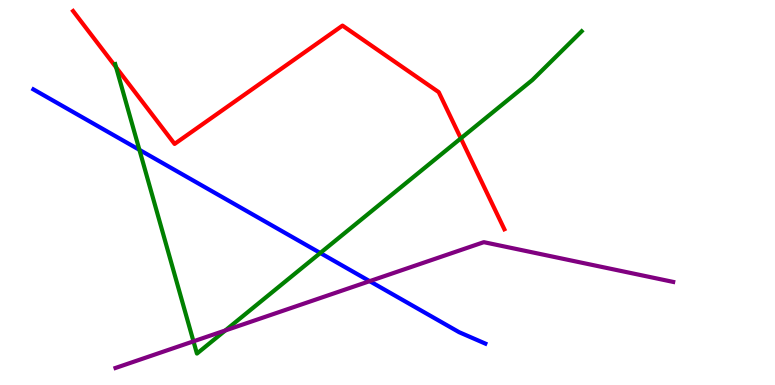[{'lines': ['blue', 'red'], 'intersections': []}, {'lines': ['green', 'red'], 'intersections': [{'x': 1.5, 'y': 8.25}, {'x': 5.95, 'y': 6.41}]}, {'lines': ['purple', 'red'], 'intersections': []}, {'lines': ['blue', 'green'], 'intersections': [{'x': 1.8, 'y': 6.11}, {'x': 4.13, 'y': 3.43}]}, {'lines': ['blue', 'purple'], 'intersections': [{'x': 4.77, 'y': 2.7}]}, {'lines': ['green', 'purple'], 'intersections': [{'x': 2.5, 'y': 1.13}, {'x': 2.91, 'y': 1.42}]}]